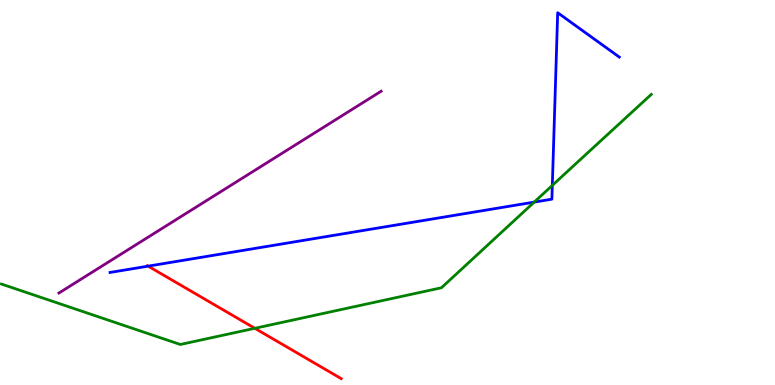[{'lines': ['blue', 'red'], 'intersections': [{'x': 1.91, 'y': 3.09}]}, {'lines': ['green', 'red'], 'intersections': [{'x': 3.29, 'y': 1.47}]}, {'lines': ['purple', 'red'], 'intersections': []}, {'lines': ['blue', 'green'], 'intersections': [{'x': 6.89, 'y': 4.75}, {'x': 7.13, 'y': 5.18}]}, {'lines': ['blue', 'purple'], 'intersections': []}, {'lines': ['green', 'purple'], 'intersections': []}]